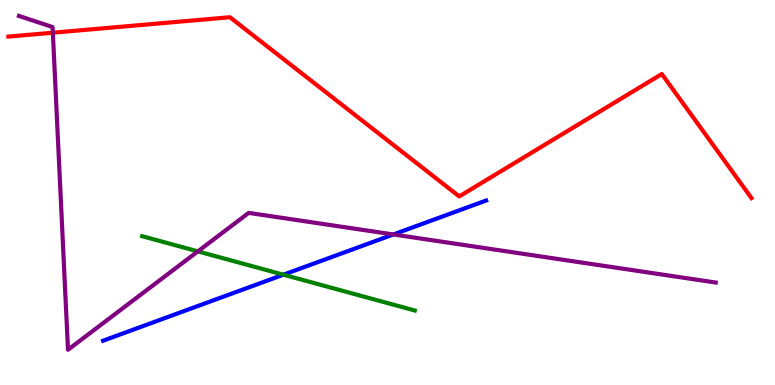[{'lines': ['blue', 'red'], 'intersections': []}, {'lines': ['green', 'red'], 'intersections': []}, {'lines': ['purple', 'red'], 'intersections': [{'x': 0.682, 'y': 9.15}]}, {'lines': ['blue', 'green'], 'intersections': [{'x': 3.66, 'y': 2.87}]}, {'lines': ['blue', 'purple'], 'intersections': [{'x': 5.08, 'y': 3.91}]}, {'lines': ['green', 'purple'], 'intersections': [{'x': 2.55, 'y': 3.47}]}]